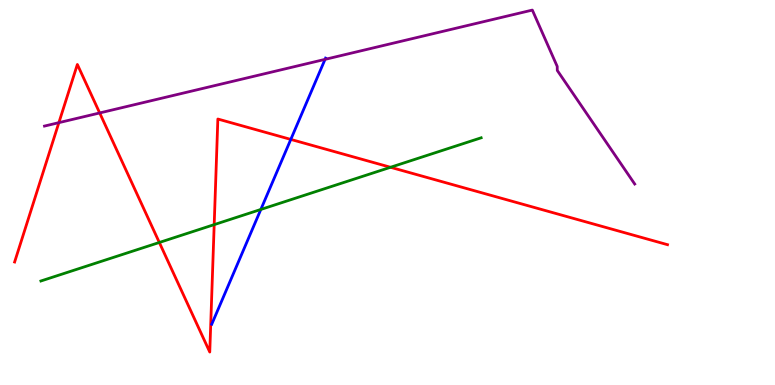[{'lines': ['blue', 'red'], 'intersections': [{'x': 3.75, 'y': 6.38}]}, {'lines': ['green', 'red'], 'intersections': [{'x': 2.06, 'y': 3.7}, {'x': 2.76, 'y': 4.17}, {'x': 5.04, 'y': 5.66}]}, {'lines': ['purple', 'red'], 'intersections': [{'x': 0.76, 'y': 6.81}, {'x': 1.29, 'y': 7.07}]}, {'lines': ['blue', 'green'], 'intersections': [{'x': 3.37, 'y': 4.56}]}, {'lines': ['blue', 'purple'], 'intersections': [{'x': 4.19, 'y': 8.46}]}, {'lines': ['green', 'purple'], 'intersections': []}]